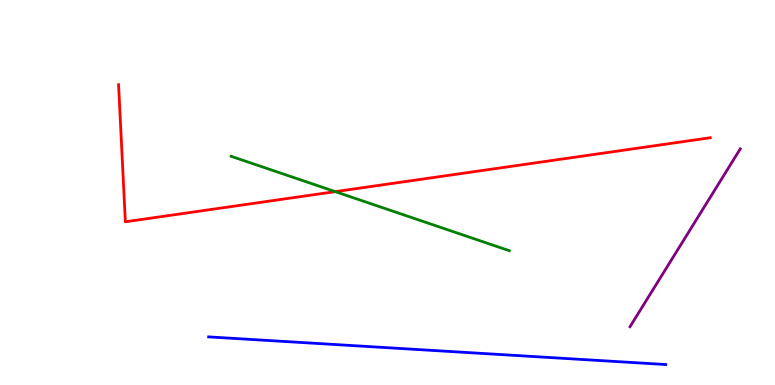[{'lines': ['blue', 'red'], 'intersections': []}, {'lines': ['green', 'red'], 'intersections': [{'x': 4.33, 'y': 5.02}]}, {'lines': ['purple', 'red'], 'intersections': []}, {'lines': ['blue', 'green'], 'intersections': []}, {'lines': ['blue', 'purple'], 'intersections': []}, {'lines': ['green', 'purple'], 'intersections': []}]